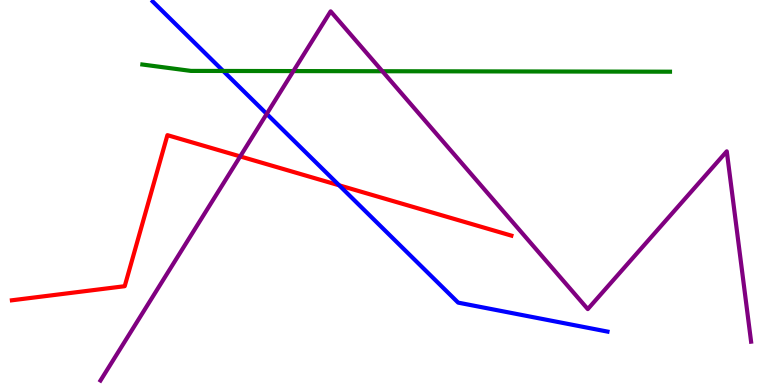[{'lines': ['blue', 'red'], 'intersections': [{'x': 4.38, 'y': 5.19}]}, {'lines': ['green', 'red'], 'intersections': []}, {'lines': ['purple', 'red'], 'intersections': [{'x': 3.1, 'y': 5.94}]}, {'lines': ['blue', 'green'], 'intersections': [{'x': 2.88, 'y': 8.16}]}, {'lines': ['blue', 'purple'], 'intersections': [{'x': 3.44, 'y': 7.04}]}, {'lines': ['green', 'purple'], 'intersections': [{'x': 3.79, 'y': 8.15}, {'x': 4.93, 'y': 8.15}]}]